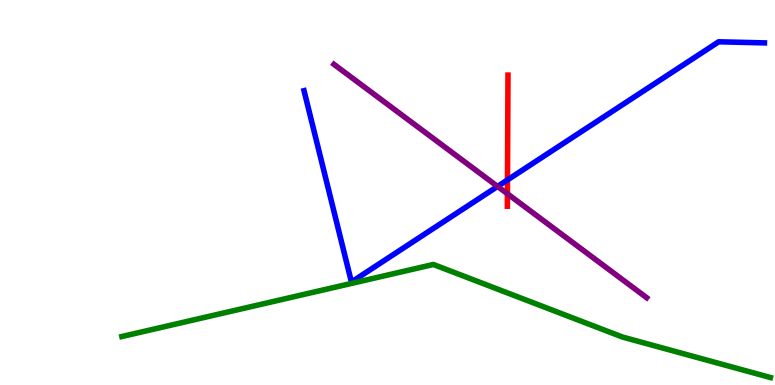[{'lines': ['blue', 'red'], 'intersections': [{'x': 6.55, 'y': 5.33}]}, {'lines': ['green', 'red'], 'intersections': []}, {'lines': ['purple', 'red'], 'intersections': [{'x': 6.55, 'y': 4.97}]}, {'lines': ['blue', 'green'], 'intersections': []}, {'lines': ['blue', 'purple'], 'intersections': [{'x': 6.42, 'y': 5.16}]}, {'lines': ['green', 'purple'], 'intersections': []}]